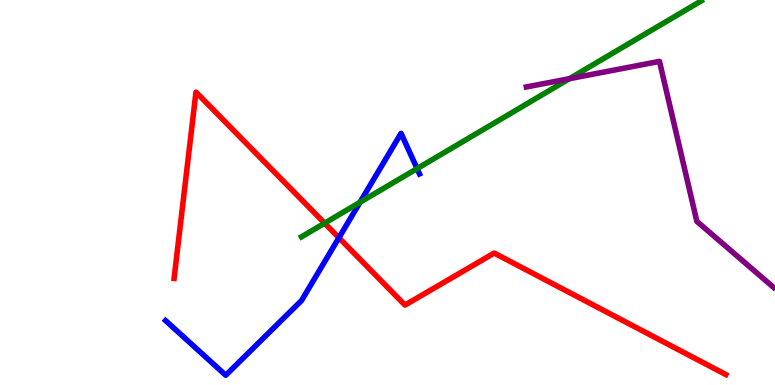[{'lines': ['blue', 'red'], 'intersections': [{'x': 4.37, 'y': 3.82}]}, {'lines': ['green', 'red'], 'intersections': [{'x': 4.19, 'y': 4.2}]}, {'lines': ['purple', 'red'], 'intersections': []}, {'lines': ['blue', 'green'], 'intersections': [{'x': 4.65, 'y': 4.75}, {'x': 5.38, 'y': 5.62}]}, {'lines': ['blue', 'purple'], 'intersections': []}, {'lines': ['green', 'purple'], 'intersections': [{'x': 7.35, 'y': 7.96}]}]